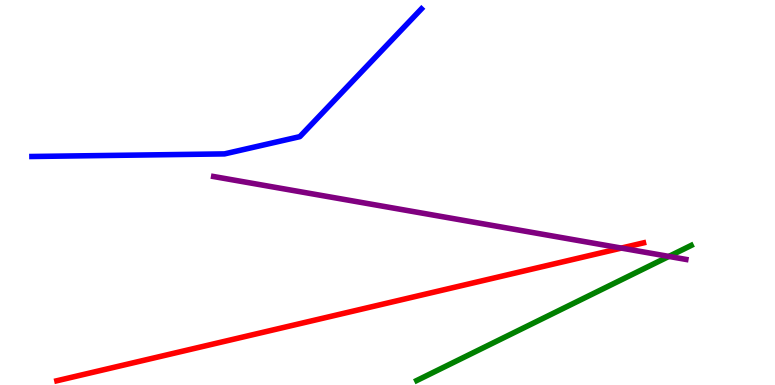[{'lines': ['blue', 'red'], 'intersections': []}, {'lines': ['green', 'red'], 'intersections': []}, {'lines': ['purple', 'red'], 'intersections': [{'x': 8.02, 'y': 3.56}]}, {'lines': ['blue', 'green'], 'intersections': []}, {'lines': ['blue', 'purple'], 'intersections': []}, {'lines': ['green', 'purple'], 'intersections': [{'x': 8.63, 'y': 3.34}]}]